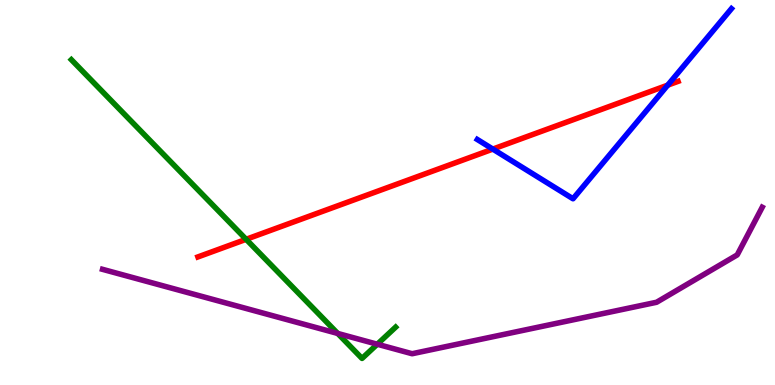[{'lines': ['blue', 'red'], 'intersections': [{'x': 6.36, 'y': 6.13}, {'x': 8.62, 'y': 7.79}]}, {'lines': ['green', 'red'], 'intersections': [{'x': 3.18, 'y': 3.78}]}, {'lines': ['purple', 'red'], 'intersections': []}, {'lines': ['blue', 'green'], 'intersections': []}, {'lines': ['blue', 'purple'], 'intersections': []}, {'lines': ['green', 'purple'], 'intersections': [{'x': 4.36, 'y': 1.34}, {'x': 4.87, 'y': 1.06}]}]